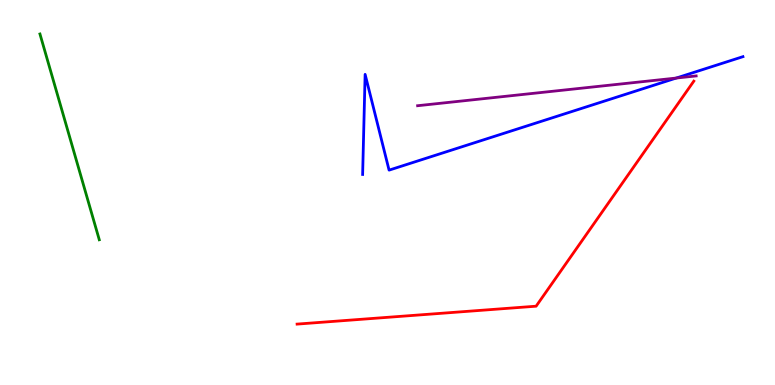[{'lines': ['blue', 'red'], 'intersections': []}, {'lines': ['green', 'red'], 'intersections': []}, {'lines': ['purple', 'red'], 'intersections': []}, {'lines': ['blue', 'green'], 'intersections': []}, {'lines': ['blue', 'purple'], 'intersections': [{'x': 8.73, 'y': 7.97}]}, {'lines': ['green', 'purple'], 'intersections': []}]